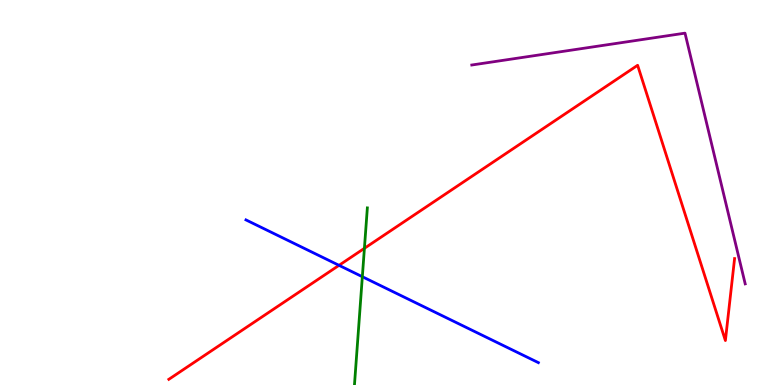[{'lines': ['blue', 'red'], 'intersections': [{'x': 4.37, 'y': 3.11}]}, {'lines': ['green', 'red'], 'intersections': [{'x': 4.7, 'y': 3.55}]}, {'lines': ['purple', 'red'], 'intersections': []}, {'lines': ['blue', 'green'], 'intersections': [{'x': 4.68, 'y': 2.81}]}, {'lines': ['blue', 'purple'], 'intersections': []}, {'lines': ['green', 'purple'], 'intersections': []}]